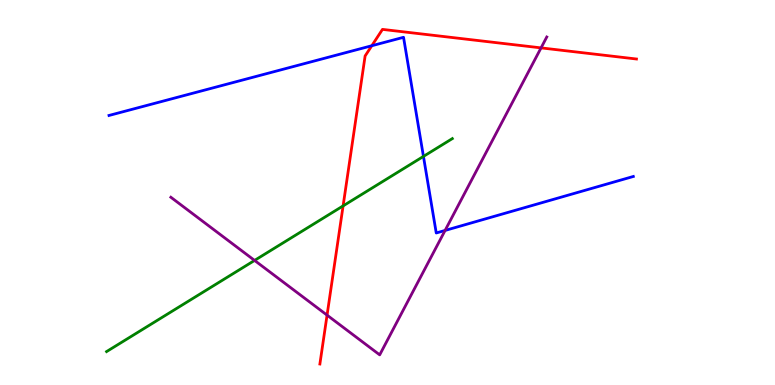[{'lines': ['blue', 'red'], 'intersections': [{'x': 4.8, 'y': 8.81}]}, {'lines': ['green', 'red'], 'intersections': [{'x': 4.43, 'y': 4.65}]}, {'lines': ['purple', 'red'], 'intersections': [{'x': 4.22, 'y': 1.81}, {'x': 6.98, 'y': 8.76}]}, {'lines': ['blue', 'green'], 'intersections': [{'x': 5.46, 'y': 5.94}]}, {'lines': ['blue', 'purple'], 'intersections': [{'x': 5.74, 'y': 4.01}]}, {'lines': ['green', 'purple'], 'intersections': [{'x': 3.28, 'y': 3.24}]}]